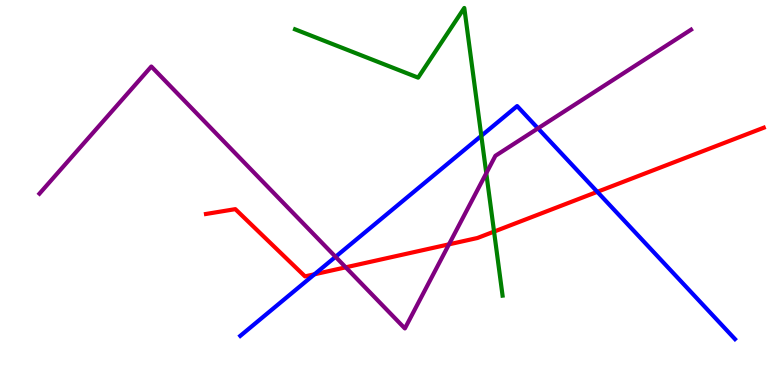[{'lines': ['blue', 'red'], 'intersections': [{'x': 4.06, 'y': 2.88}, {'x': 7.71, 'y': 5.02}]}, {'lines': ['green', 'red'], 'intersections': [{'x': 6.37, 'y': 3.98}]}, {'lines': ['purple', 'red'], 'intersections': [{'x': 4.46, 'y': 3.06}, {'x': 5.79, 'y': 3.65}]}, {'lines': ['blue', 'green'], 'intersections': [{'x': 6.21, 'y': 6.47}]}, {'lines': ['blue', 'purple'], 'intersections': [{'x': 4.33, 'y': 3.33}, {'x': 6.94, 'y': 6.67}]}, {'lines': ['green', 'purple'], 'intersections': [{'x': 6.27, 'y': 5.5}]}]